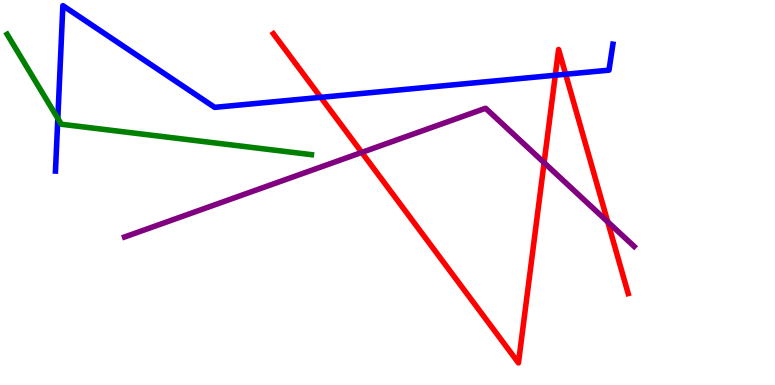[{'lines': ['blue', 'red'], 'intersections': [{'x': 4.14, 'y': 7.47}, {'x': 7.17, 'y': 8.05}, {'x': 7.3, 'y': 8.07}]}, {'lines': ['green', 'red'], 'intersections': []}, {'lines': ['purple', 'red'], 'intersections': [{'x': 4.67, 'y': 6.04}, {'x': 7.02, 'y': 5.77}, {'x': 7.84, 'y': 4.24}]}, {'lines': ['blue', 'green'], 'intersections': [{'x': 0.746, 'y': 6.92}]}, {'lines': ['blue', 'purple'], 'intersections': []}, {'lines': ['green', 'purple'], 'intersections': []}]